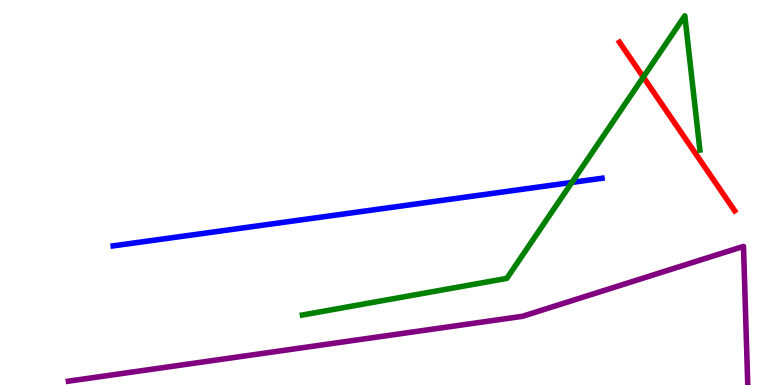[{'lines': ['blue', 'red'], 'intersections': []}, {'lines': ['green', 'red'], 'intersections': [{'x': 8.3, 'y': 8.0}]}, {'lines': ['purple', 'red'], 'intersections': []}, {'lines': ['blue', 'green'], 'intersections': [{'x': 7.38, 'y': 5.26}]}, {'lines': ['blue', 'purple'], 'intersections': []}, {'lines': ['green', 'purple'], 'intersections': []}]